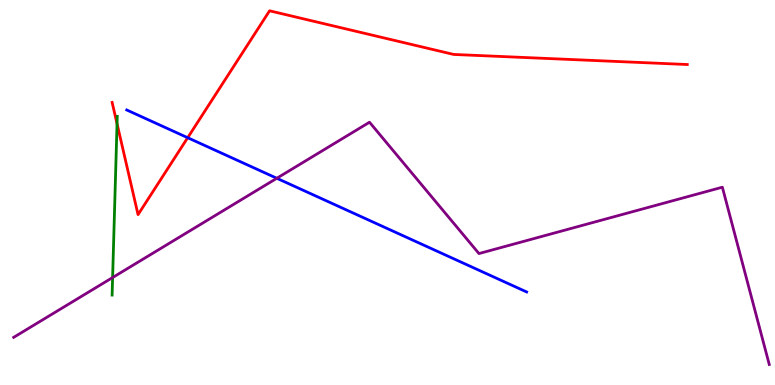[{'lines': ['blue', 'red'], 'intersections': [{'x': 2.42, 'y': 6.42}]}, {'lines': ['green', 'red'], 'intersections': [{'x': 1.51, 'y': 6.79}]}, {'lines': ['purple', 'red'], 'intersections': []}, {'lines': ['blue', 'green'], 'intersections': []}, {'lines': ['blue', 'purple'], 'intersections': [{'x': 3.57, 'y': 5.37}]}, {'lines': ['green', 'purple'], 'intersections': [{'x': 1.45, 'y': 2.79}]}]